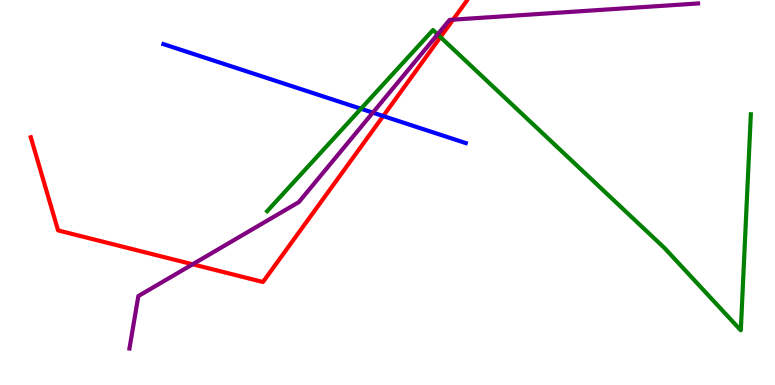[{'lines': ['blue', 'red'], 'intersections': [{'x': 4.94, 'y': 6.99}]}, {'lines': ['green', 'red'], 'intersections': [{'x': 5.68, 'y': 9.04}]}, {'lines': ['purple', 'red'], 'intersections': [{'x': 2.49, 'y': 3.14}, {'x': 5.85, 'y': 9.49}]}, {'lines': ['blue', 'green'], 'intersections': [{'x': 4.66, 'y': 7.18}]}, {'lines': ['blue', 'purple'], 'intersections': [{'x': 4.81, 'y': 7.07}]}, {'lines': ['green', 'purple'], 'intersections': [{'x': 5.65, 'y': 9.11}]}]